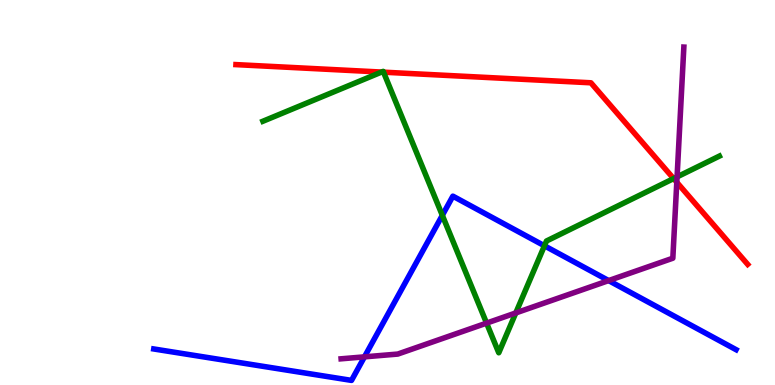[{'lines': ['blue', 'red'], 'intersections': []}, {'lines': ['green', 'red'], 'intersections': [{'x': 4.92, 'y': 8.13}, {'x': 4.95, 'y': 8.13}, {'x': 8.69, 'y': 5.36}]}, {'lines': ['purple', 'red'], 'intersections': [{'x': 8.73, 'y': 5.27}]}, {'lines': ['blue', 'green'], 'intersections': [{'x': 5.71, 'y': 4.41}, {'x': 7.02, 'y': 3.62}]}, {'lines': ['blue', 'purple'], 'intersections': [{'x': 4.7, 'y': 0.731}, {'x': 7.85, 'y': 2.71}]}, {'lines': ['green', 'purple'], 'intersections': [{'x': 6.28, 'y': 1.61}, {'x': 6.66, 'y': 1.87}, {'x': 8.74, 'y': 5.41}]}]